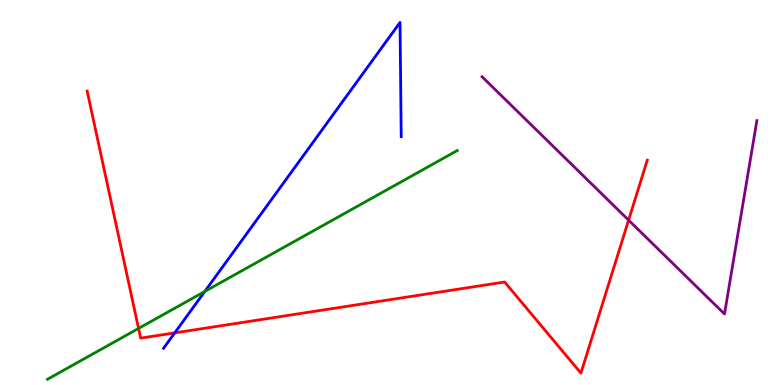[{'lines': ['blue', 'red'], 'intersections': [{'x': 2.25, 'y': 1.35}]}, {'lines': ['green', 'red'], 'intersections': [{'x': 1.79, 'y': 1.47}]}, {'lines': ['purple', 'red'], 'intersections': [{'x': 8.11, 'y': 4.28}]}, {'lines': ['blue', 'green'], 'intersections': [{'x': 2.64, 'y': 2.43}]}, {'lines': ['blue', 'purple'], 'intersections': []}, {'lines': ['green', 'purple'], 'intersections': []}]